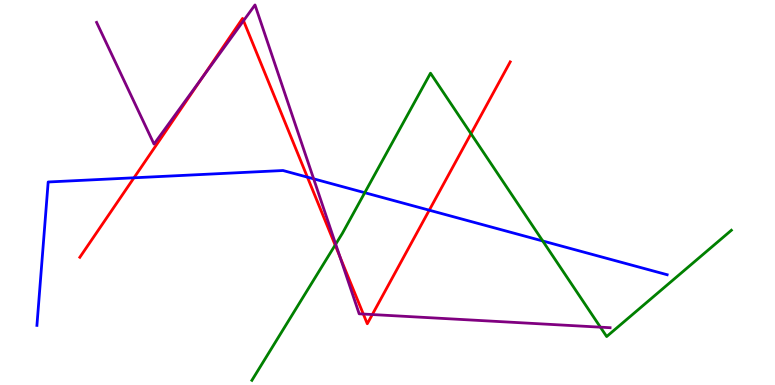[{'lines': ['blue', 'red'], 'intersections': [{'x': 1.73, 'y': 5.38}, {'x': 3.97, 'y': 5.4}, {'x': 5.54, 'y': 4.54}]}, {'lines': ['green', 'red'], 'intersections': [{'x': 4.32, 'y': 3.63}, {'x': 6.08, 'y': 6.53}]}, {'lines': ['purple', 'red'], 'intersections': [{'x': 2.61, 'y': 7.98}, {'x': 3.14, 'y': 9.46}, {'x': 4.39, 'y': 3.33}, {'x': 4.69, 'y': 1.84}, {'x': 4.8, 'y': 1.83}]}, {'lines': ['blue', 'green'], 'intersections': [{'x': 4.71, 'y': 4.99}, {'x': 7.0, 'y': 3.74}]}, {'lines': ['blue', 'purple'], 'intersections': [{'x': 4.05, 'y': 5.36}]}, {'lines': ['green', 'purple'], 'intersections': [{'x': 4.33, 'y': 3.66}, {'x': 7.75, 'y': 1.5}]}]